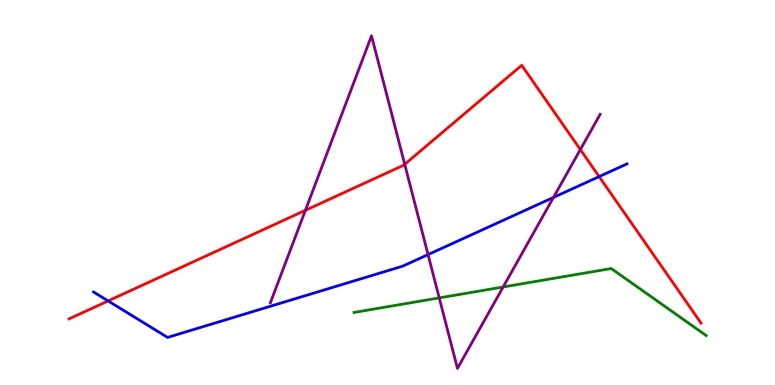[{'lines': ['blue', 'red'], 'intersections': [{'x': 1.4, 'y': 2.18}, {'x': 7.73, 'y': 5.41}]}, {'lines': ['green', 'red'], 'intersections': []}, {'lines': ['purple', 'red'], 'intersections': [{'x': 3.94, 'y': 4.54}, {'x': 5.22, 'y': 5.73}, {'x': 7.49, 'y': 6.11}]}, {'lines': ['blue', 'green'], 'intersections': []}, {'lines': ['blue', 'purple'], 'intersections': [{'x': 5.52, 'y': 3.39}, {'x': 7.14, 'y': 4.87}]}, {'lines': ['green', 'purple'], 'intersections': [{'x': 5.67, 'y': 2.26}, {'x': 6.49, 'y': 2.55}]}]